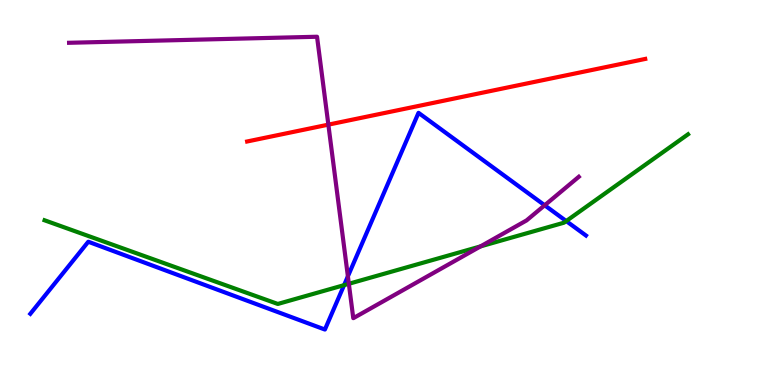[{'lines': ['blue', 'red'], 'intersections': []}, {'lines': ['green', 'red'], 'intersections': []}, {'lines': ['purple', 'red'], 'intersections': [{'x': 4.24, 'y': 6.76}]}, {'lines': ['blue', 'green'], 'intersections': [{'x': 4.44, 'y': 2.59}, {'x': 7.31, 'y': 4.26}]}, {'lines': ['blue', 'purple'], 'intersections': [{'x': 4.49, 'y': 2.82}, {'x': 7.03, 'y': 4.67}]}, {'lines': ['green', 'purple'], 'intersections': [{'x': 4.5, 'y': 2.63}, {'x': 6.2, 'y': 3.6}]}]